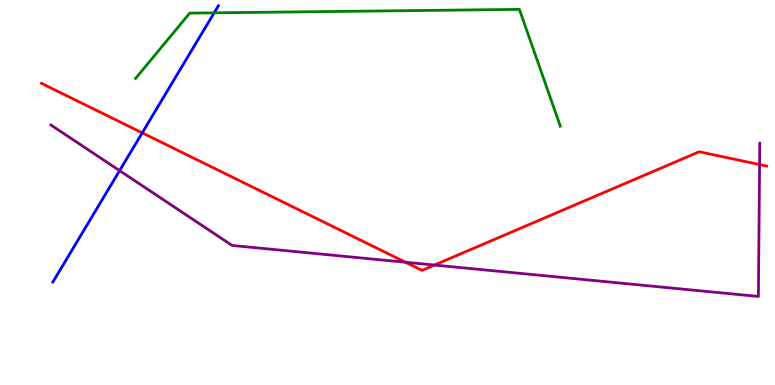[{'lines': ['blue', 'red'], 'intersections': [{'x': 1.84, 'y': 6.55}]}, {'lines': ['green', 'red'], 'intersections': []}, {'lines': ['purple', 'red'], 'intersections': [{'x': 5.23, 'y': 3.19}, {'x': 5.61, 'y': 3.12}, {'x': 9.8, 'y': 5.73}]}, {'lines': ['blue', 'green'], 'intersections': [{'x': 2.76, 'y': 9.67}]}, {'lines': ['blue', 'purple'], 'intersections': [{'x': 1.54, 'y': 5.57}]}, {'lines': ['green', 'purple'], 'intersections': []}]